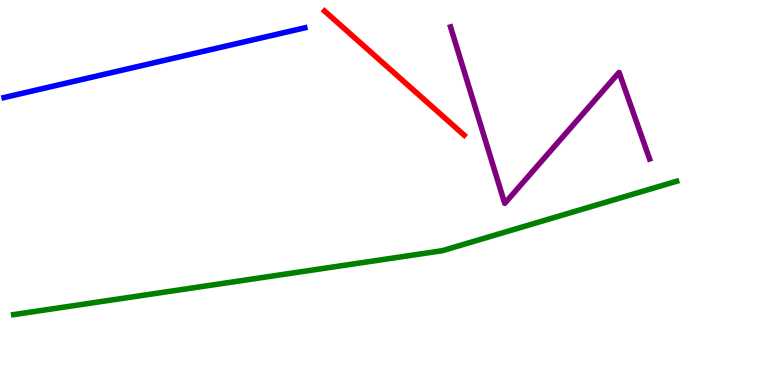[{'lines': ['blue', 'red'], 'intersections': []}, {'lines': ['green', 'red'], 'intersections': []}, {'lines': ['purple', 'red'], 'intersections': []}, {'lines': ['blue', 'green'], 'intersections': []}, {'lines': ['blue', 'purple'], 'intersections': []}, {'lines': ['green', 'purple'], 'intersections': []}]